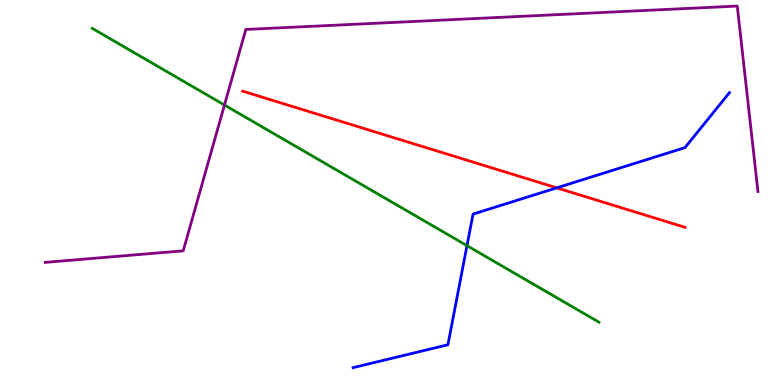[{'lines': ['blue', 'red'], 'intersections': [{'x': 7.18, 'y': 5.12}]}, {'lines': ['green', 'red'], 'intersections': []}, {'lines': ['purple', 'red'], 'intersections': []}, {'lines': ['blue', 'green'], 'intersections': [{'x': 6.03, 'y': 3.62}]}, {'lines': ['blue', 'purple'], 'intersections': []}, {'lines': ['green', 'purple'], 'intersections': [{'x': 2.9, 'y': 7.27}]}]